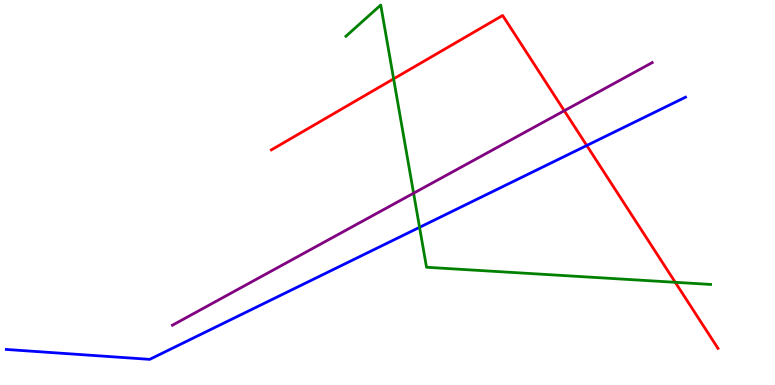[{'lines': ['blue', 'red'], 'intersections': [{'x': 7.57, 'y': 6.22}]}, {'lines': ['green', 'red'], 'intersections': [{'x': 5.08, 'y': 7.95}, {'x': 8.71, 'y': 2.67}]}, {'lines': ['purple', 'red'], 'intersections': [{'x': 7.28, 'y': 7.12}]}, {'lines': ['blue', 'green'], 'intersections': [{'x': 5.41, 'y': 4.1}]}, {'lines': ['blue', 'purple'], 'intersections': []}, {'lines': ['green', 'purple'], 'intersections': [{'x': 5.34, 'y': 4.98}]}]